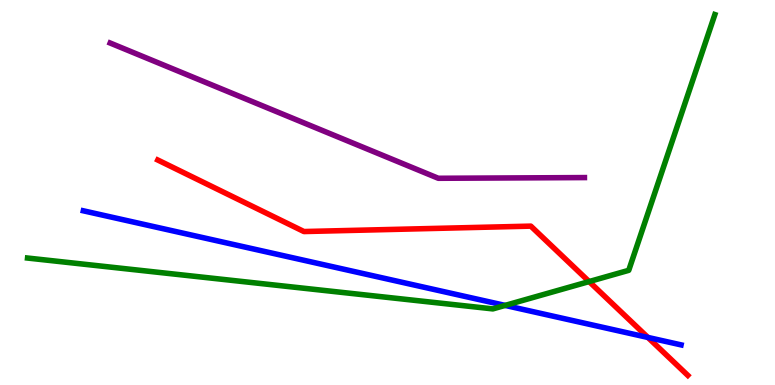[{'lines': ['blue', 'red'], 'intersections': [{'x': 8.36, 'y': 1.24}]}, {'lines': ['green', 'red'], 'intersections': [{'x': 7.6, 'y': 2.69}]}, {'lines': ['purple', 'red'], 'intersections': []}, {'lines': ['blue', 'green'], 'intersections': [{'x': 6.52, 'y': 2.07}]}, {'lines': ['blue', 'purple'], 'intersections': []}, {'lines': ['green', 'purple'], 'intersections': []}]